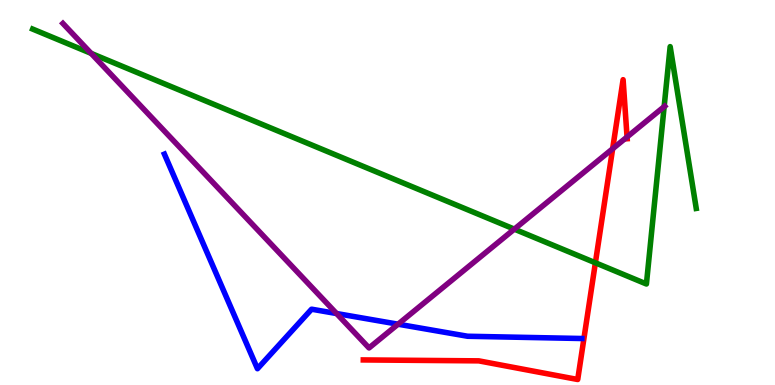[{'lines': ['blue', 'red'], 'intersections': []}, {'lines': ['green', 'red'], 'intersections': [{'x': 7.68, 'y': 3.17}]}, {'lines': ['purple', 'red'], 'intersections': [{'x': 7.91, 'y': 6.14}, {'x': 8.09, 'y': 6.44}]}, {'lines': ['blue', 'green'], 'intersections': []}, {'lines': ['blue', 'purple'], 'intersections': [{'x': 4.34, 'y': 1.86}, {'x': 5.14, 'y': 1.58}]}, {'lines': ['green', 'purple'], 'intersections': [{'x': 1.18, 'y': 8.61}, {'x': 6.64, 'y': 4.05}, {'x': 8.57, 'y': 7.23}]}]